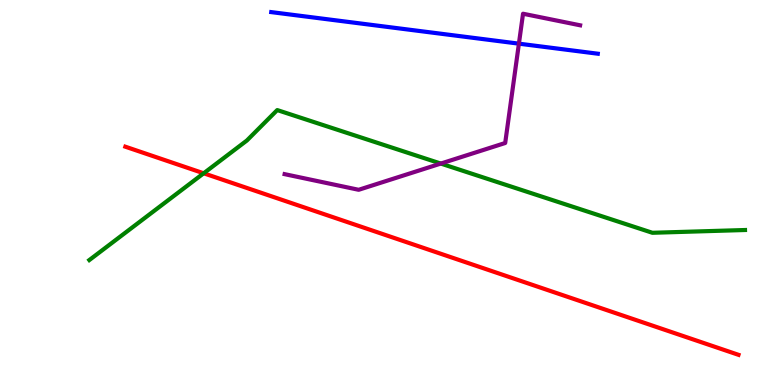[{'lines': ['blue', 'red'], 'intersections': []}, {'lines': ['green', 'red'], 'intersections': [{'x': 2.63, 'y': 5.5}]}, {'lines': ['purple', 'red'], 'intersections': []}, {'lines': ['blue', 'green'], 'intersections': []}, {'lines': ['blue', 'purple'], 'intersections': [{'x': 6.7, 'y': 8.87}]}, {'lines': ['green', 'purple'], 'intersections': [{'x': 5.69, 'y': 5.75}]}]